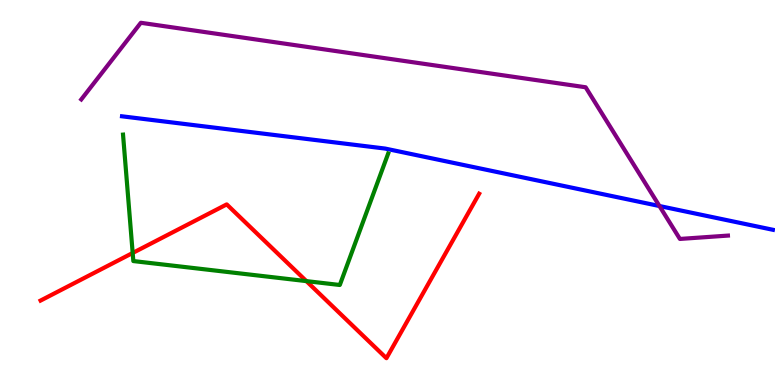[{'lines': ['blue', 'red'], 'intersections': []}, {'lines': ['green', 'red'], 'intersections': [{'x': 1.71, 'y': 3.43}, {'x': 3.95, 'y': 2.7}]}, {'lines': ['purple', 'red'], 'intersections': []}, {'lines': ['blue', 'green'], 'intersections': []}, {'lines': ['blue', 'purple'], 'intersections': [{'x': 8.51, 'y': 4.65}]}, {'lines': ['green', 'purple'], 'intersections': []}]